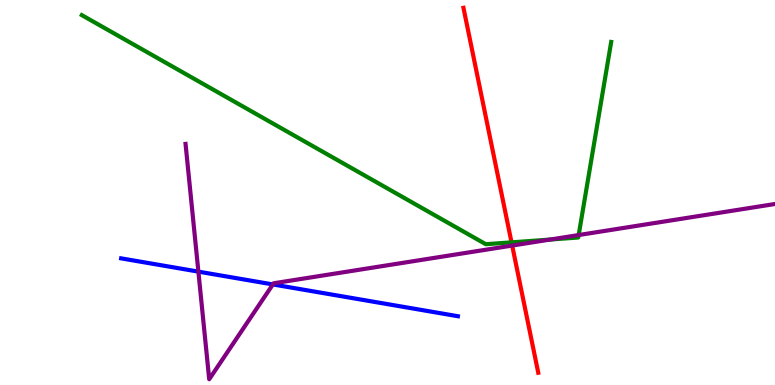[{'lines': ['blue', 'red'], 'intersections': []}, {'lines': ['green', 'red'], 'intersections': [{'x': 6.6, 'y': 3.71}]}, {'lines': ['purple', 'red'], 'intersections': [{'x': 6.61, 'y': 3.62}]}, {'lines': ['blue', 'green'], 'intersections': []}, {'lines': ['blue', 'purple'], 'intersections': [{'x': 2.56, 'y': 2.94}, {'x': 3.52, 'y': 2.61}]}, {'lines': ['green', 'purple'], 'intersections': [{'x': 7.1, 'y': 3.78}, {'x': 7.47, 'y': 3.9}]}]